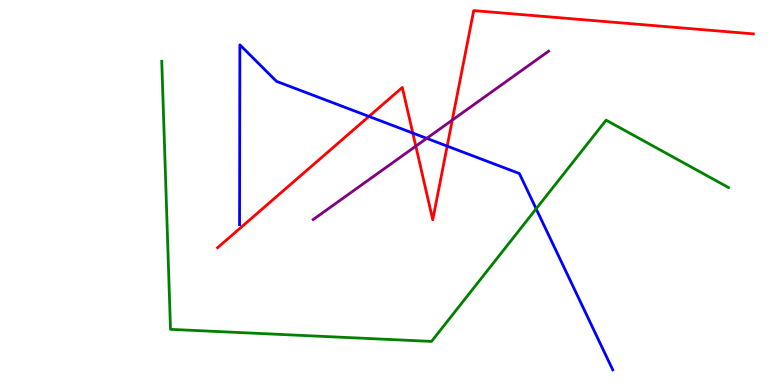[{'lines': ['blue', 'red'], 'intersections': [{'x': 4.76, 'y': 6.98}, {'x': 5.33, 'y': 6.54}, {'x': 5.77, 'y': 6.2}]}, {'lines': ['green', 'red'], 'intersections': []}, {'lines': ['purple', 'red'], 'intersections': [{'x': 5.37, 'y': 6.2}, {'x': 5.84, 'y': 6.88}]}, {'lines': ['blue', 'green'], 'intersections': [{'x': 6.92, 'y': 4.58}]}, {'lines': ['blue', 'purple'], 'intersections': [{'x': 5.51, 'y': 6.41}]}, {'lines': ['green', 'purple'], 'intersections': []}]